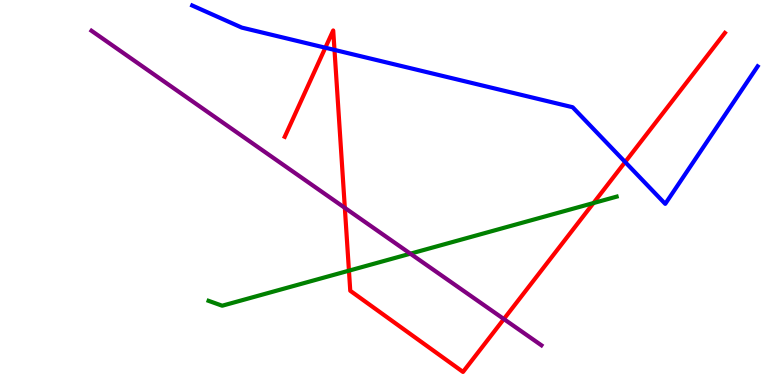[{'lines': ['blue', 'red'], 'intersections': [{'x': 4.2, 'y': 8.76}, {'x': 4.32, 'y': 8.7}, {'x': 8.07, 'y': 5.79}]}, {'lines': ['green', 'red'], 'intersections': [{'x': 4.5, 'y': 2.97}, {'x': 7.66, 'y': 4.73}]}, {'lines': ['purple', 'red'], 'intersections': [{'x': 4.45, 'y': 4.6}, {'x': 6.5, 'y': 1.71}]}, {'lines': ['blue', 'green'], 'intersections': []}, {'lines': ['blue', 'purple'], 'intersections': []}, {'lines': ['green', 'purple'], 'intersections': [{'x': 5.3, 'y': 3.41}]}]